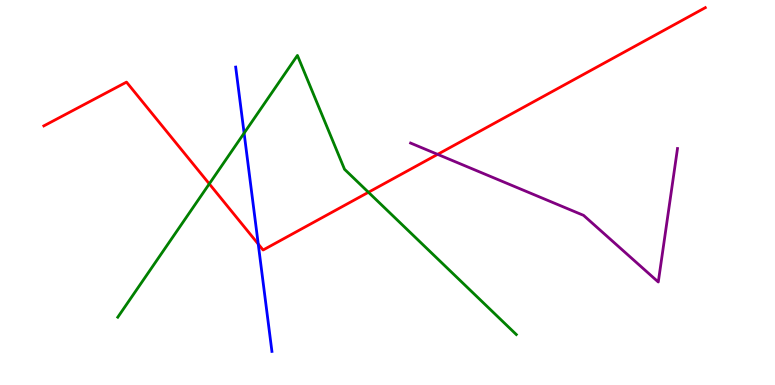[{'lines': ['blue', 'red'], 'intersections': [{'x': 3.33, 'y': 3.66}]}, {'lines': ['green', 'red'], 'intersections': [{'x': 2.7, 'y': 5.22}, {'x': 4.75, 'y': 5.01}]}, {'lines': ['purple', 'red'], 'intersections': [{'x': 5.65, 'y': 5.99}]}, {'lines': ['blue', 'green'], 'intersections': [{'x': 3.15, 'y': 6.54}]}, {'lines': ['blue', 'purple'], 'intersections': []}, {'lines': ['green', 'purple'], 'intersections': []}]